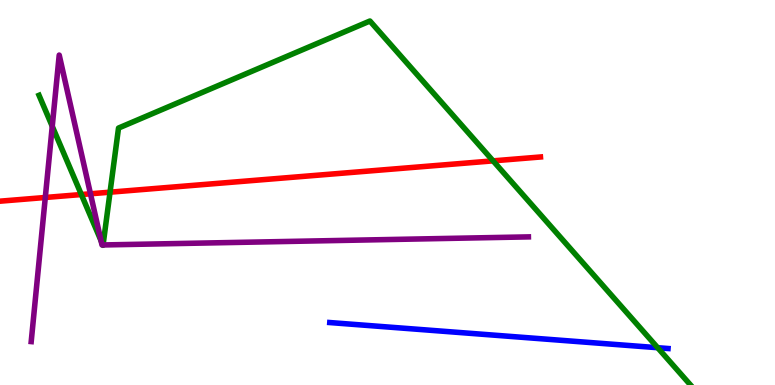[{'lines': ['blue', 'red'], 'intersections': []}, {'lines': ['green', 'red'], 'intersections': [{'x': 1.05, 'y': 4.95}, {'x': 1.42, 'y': 5.01}, {'x': 6.36, 'y': 5.82}]}, {'lines': ['purple', 'red'], 'intersections': [{'x': 0.584, 'y': 4.87}, {'x': 1.17, 'y': 4.97}]}, {'lines': ['blue', 'green'], 'intersections': [{'x': 8.49, 'y': 0.969}]}, {'lines': ['blue', 'purple'], 'intersections': []}, {'lines': ['green', 'purple'], 'intersections': [{'x': 0.674, 'y': 6.72}, {'x': 1.3, 'y': 3.75}, {'x': 1.33, 'y': 3.64}, {'x': 1.33, 'y': 3.64}]}]